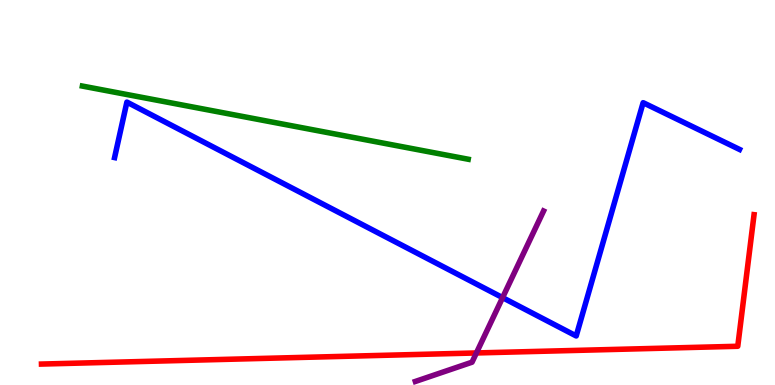[{'lines': ['blue', 'red'], 'intersections': []}, {'lines': ['green', 'red'], 'intersections': []}, {'lines': ['purple', 'red'], 'intersections': [{'x': 6.15, 'y': 0.832}]}, {'lines': ['blue', 'green'], 'intersections': []}, {'lines': ['blue', 'purple'], 'intersections': [{'x': 6.48, 'y': 2.27}]}, {'lines': ['green', 'purple'], 'intersections': []}]